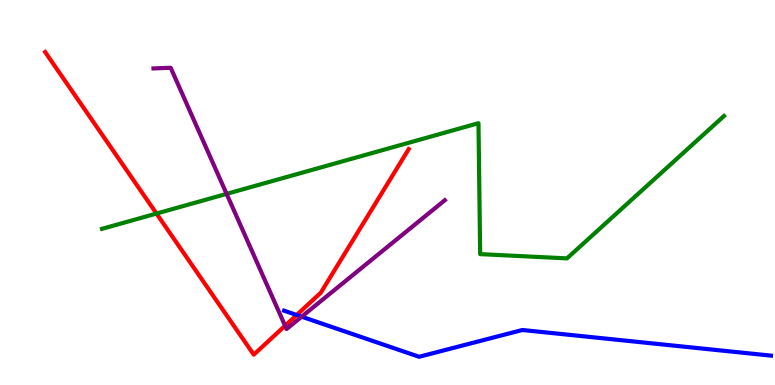[{'lines': ['blue', 'red'], 'intersections': [{'x': 3.83, 'y': 1.82}]}, {'lines': ['green', 'red'], 'intersections': [{'x': 2.02, 'y': 4.45}]}, {'lines': ['purple', 'red'], 'intersections': [{'x': 3.68, 'y': 1.54}]}, {'lines': ['blue', 'green'], 'intersections': []}, {'lines': ['blue', 'purple'], 'intersections': [{'x': 3.89, 'y': 1.77}]}, {'lines': ['green', 'purple'], 'intersections': [{'x': 2.92, 'y': 4.96}]}]